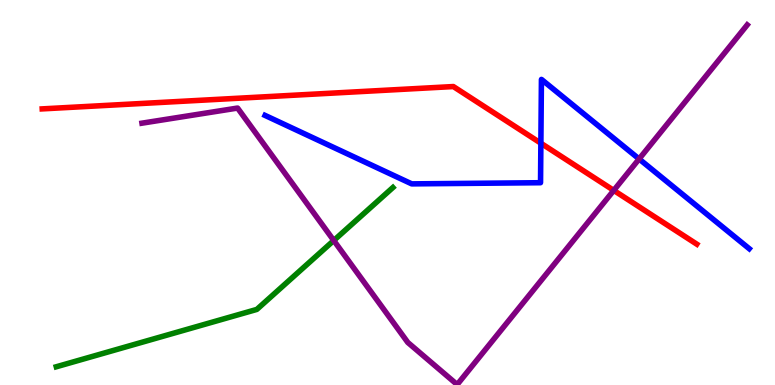[{'lines': ['blue', 'red'], 'intersections': [{'x': 6.98, 'y': 6.28}]}, {'lines': ['green', 'red'], 'intersections': []}, {'lines': ['purple', 'red'], 'intersections': [{'x': 7.92, 'y': 5.05}]}, {'lines': ['blue', 'green'], 'intersections': []}, {'lines': ['blue', 'purple'], 'intersections': [{'x': 8.25, 'y': 5.87}]}, {'lines': ['green', 'purple'], 'intersections': [{'x': 4.31, 'y': 3.75}]}]